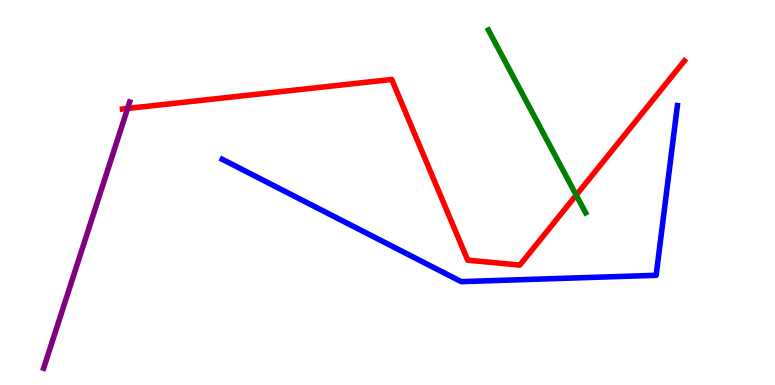[{'lines': ['blue', 'red'], 'intersections': []}, {'lines': ['green', 'red'], 'intersections': [{'x': 7.44, 'y': 4.93}]}, {'lines': ['purple', 'red'], 'intersections': [{'x': 1.65, 'y': 7.18}]}, {'lines': ['blue', 'green'], 'intersections': []}, {'lines': ['blue', 'purple'], 'intersections': []}, {'lines': ['green', 'purple'], 'intersections': []}]